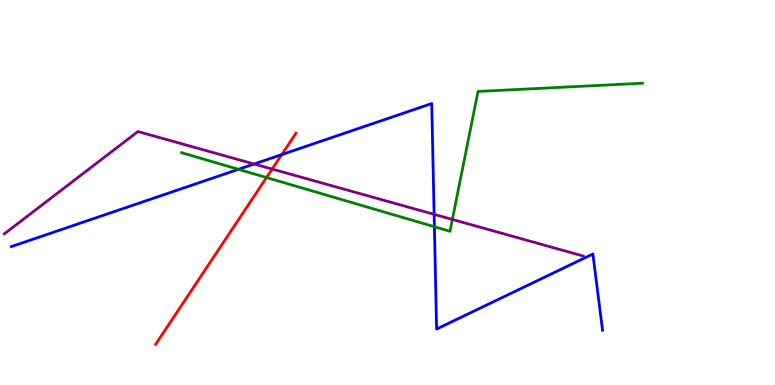[{'lines': ['blue', 'red'], 'intersections': [{'x': 3.64, 'y': 5.98}]}, {'lines': ['green', 'red'], 'intersections': [{'x': 3.44, 'y': 5.39}]}, {'lines': ['purple', 'red'], 'intersections': [{'x': 3.51, 'y': 5.61}]}, {'lines': ['blue', 'green'], 'intersections': [{'x': 3.08, 'y': 5.6}, {'x': 5.61, 'y': 4.11}]}, {'lines': ['blue', 'purple'], 'intersections': [{'x': 3.28, 'y': 5.74}, {'x': 5.6, 'y': 4.43}]}, {'lines': ['green', 'purple'], 'intersections': [{'x': 5.84, 'y': 4.3}]}]